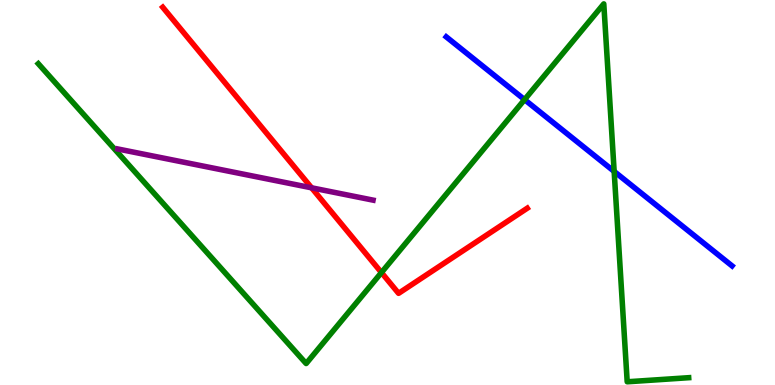[{'lines': ['blue', 'red'], 'intersections': []}, {'lines': ['green', 'red'], 'intersections': [{'x': 4.92, 'y': 2.92}]}, {'lines': ['purple', 'red'], 'intersections': [{'x': 4.02, 'y': 5.12}]}, {'lines': ['blue', 'green'], 'intersections': [{'x': 6.77, 'y': 7.41}, {'x': 7.92, 'y': 5.55}]}, {'lines': ['blue', 'purple'], 'intersections': []}, {'lines': ['green', 'purple'], 'intersections': []}]